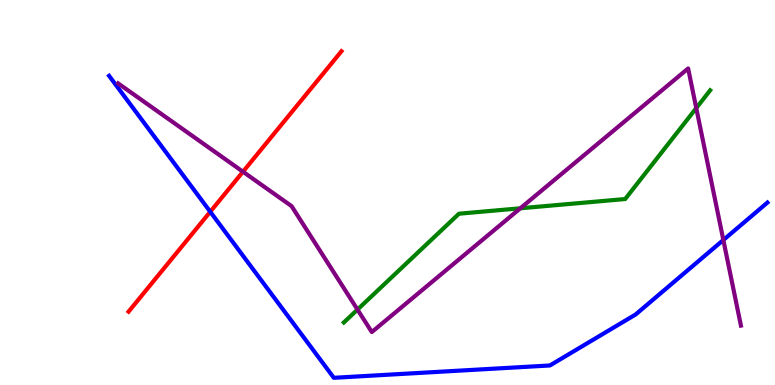[{'lines': ['blue', 'red'], 'intersections': [{'x': 2.71, 'y': 4.5}]}, {'lines': ['green', 'red'], 'intersections': []}, {'lines': ['purple', 'red'], 'intersections': [{'x': 3.14, 'y': 5.54}]}, {'lines': ['blue', 'green'], 'intersections': []}, {'lines': ['blue', 'purple'], 'intersections': [{'x': 9.33, 'y': 3.77}]}, {'lines': ['green', 'purple'], 'intersections': [{'x': 4.61, 'y': 1.96}, {'x': 6.71, 'y': 4.59}, {'x': 8.98, 'y': 7.19}]}]